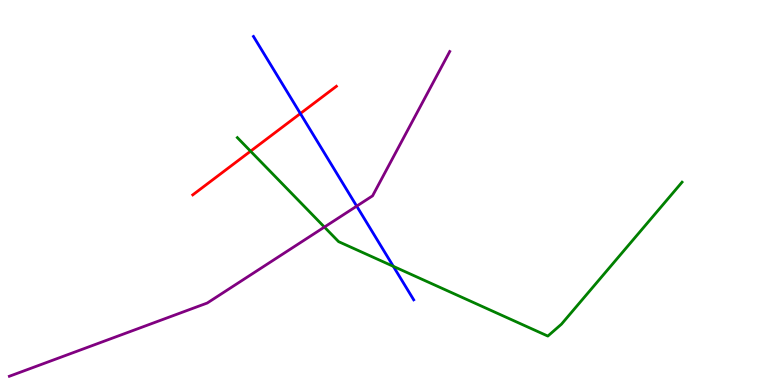[{'lines': ['blue', 'red'], 'intersections': [{'x': 3.88, 'y': 7.05}]}, {'lines': ['green', 'red'], 'intersections': [{'x': 3.23, 'y': 6.07}]}, {'lines': ['purple', 'red'], 'intersections': []}, {'lines': ['blue', 'green'], 'intersections': [{'x': 5.08, 'y': 3.08}]}, {'lines': ['blue', 'purple'], 'intersections': [{'x': 4.6, 'y': 4.65}]}, {'lines': ['green', 'purple'], 'intersections': [{'x': 4.19, 'y': 4.1}]}]